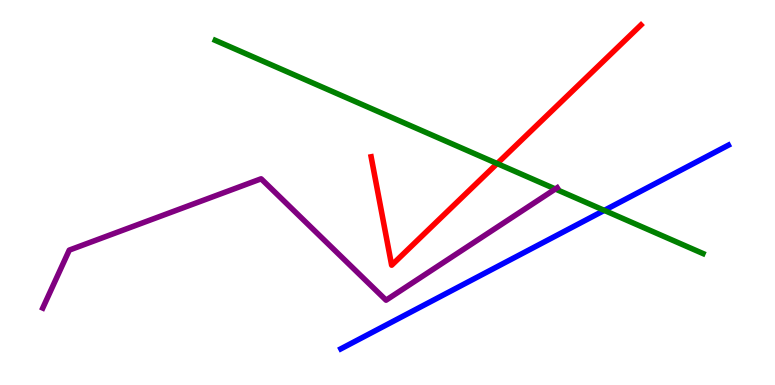[{'lines': ['blue', 'red'], 'intersections': []}, {'lines': ['green', 'red'], 'intersections': [{'x': 6.41, 'y': 5.75}]}, {'lines': ['purple', 'red'], 'intersections': []}, {'lines': ['blue', 'green'], 'intersections': [{'x': 7.8, 'y': 4.54}]}, {'lines': ['blue', 'purple'], 'intersections': []}, {'lines': ['green', 'purple'], 'intersections': [{'x': 7.17, 'y': 5.09}]}]